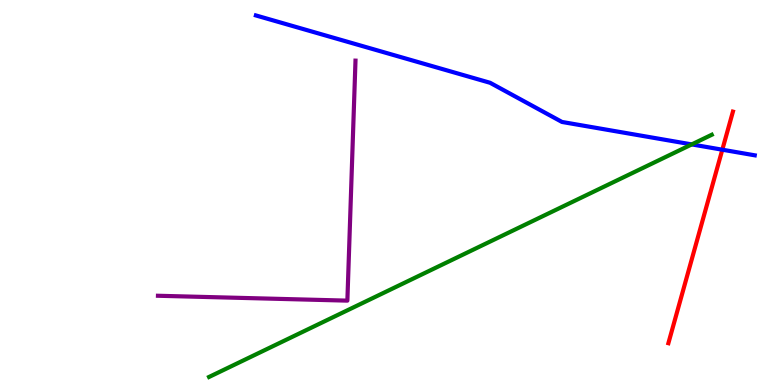[{'lines': ['blue', 'red'], 'intersections': [{'x': 9.32, 'y': 6.11}]}, {'lines': ['green', 'red'], 'intersections': []}, {'lines': ['purple', 'red'], 'intersections': []}, {'lines': ['blue', 'green'], 'intersections': [{'x': 8.93, 'y': 6.25}]}, {'lines': ['blue', 'purple'], 'intersections': []}, {'lines': ['green', 'purple'], 'intersections': []}]